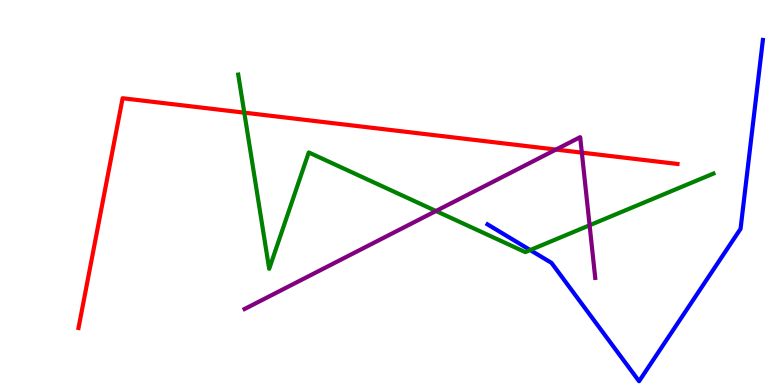[{'lines': ['blue', 'red'], 'intersections': []}, {'lines': ['green', 'red'], 'intersections': [{'x': 3.15, 'y': 7.07}]}, {'lines': ['purple', 'red'], 'intersections': [{'x': 7.17, 'y': 6.12}, {'x': 7.51, 'y': 6.04}]}, {'lines': ['blue', 'green'], 'intersections': [{'x': 6.84, 'y': 3.51}]}, {'lines': ['blue', 'purple'], 'intersections': []}, {'lines': ['green', 'purple'], 'intersections': [{'x': 5.63, 'y': 4.52}, {'x': 7.61, 'y': 4.15}]}]